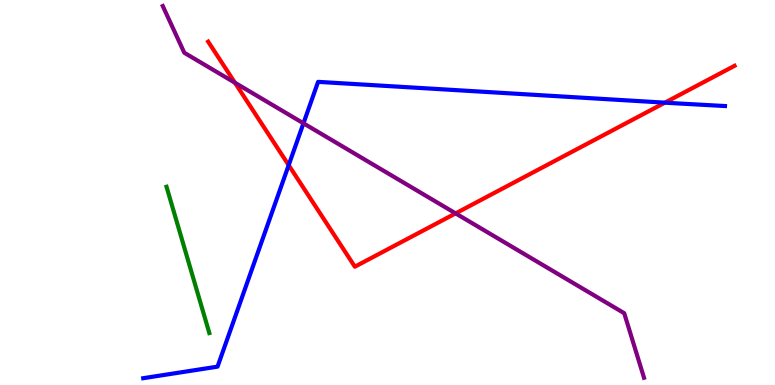[{'lines': ['blue', 'red'], 'intersections': [{'x': 3.72, 'y': 5.71}, {'x': 8.58, 'y': 7.33}]}, {'lines': ['green', 'red'], 'intersections': []}, {'lines': ['purple', 'red'], 'intersections': [{'x': 3.03, 'y': 7.85}, {'x': 5.88, 'y': 4.46}]}, {'lines': ['blue', 'green'], 'intersections': []}, {'lines': ['blue', 'purple'], 'intersections': [{'x': 3.92, 'y': 6.8}]}, {'lines': ['green', 'purple'], 'intersections': []}]